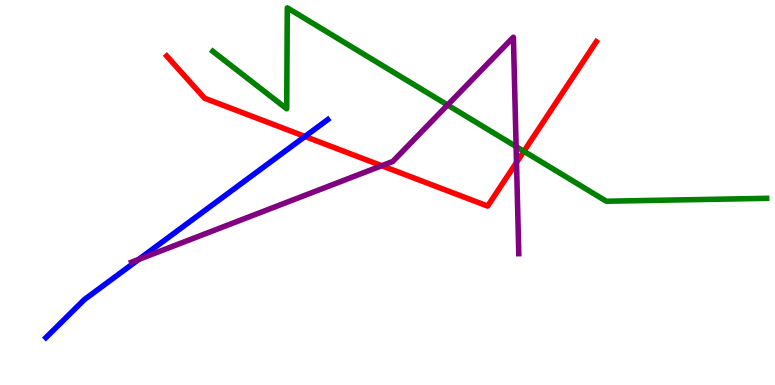[{'lines': ['blue', 'red'], 'intersections': [{'x': 3.94, 'y': 6.46}]}, {'lines': ['green', 'red'], 'intersections': [{'x': 6.76, 'y': 6.07}]}, {'lines': ['purple', 'red'], 'intersections': [{'x': 4.93, 'y': 5.7}, {'x': 6.66, 'y': 5.78}]}, {'lines': ['blue', 'green'], 'intersections': []}, {'lines': ['blue', 'purple'], 'intersections': [{'x': 1.79, 'y': 3.26}]}, {'lines': ['green', 'purple'], 'intersections': [{'x': 5.78, 'y': 7.27}, {'x': 6.66, 'y': 6.19}]}]